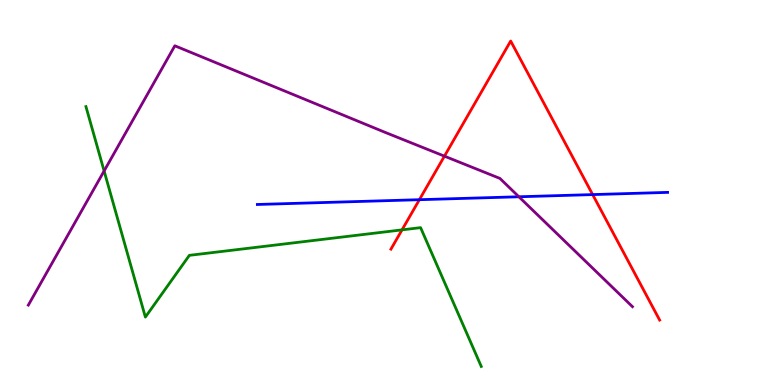[{'lines': ['blue', 'red'], 'intersections': [{'x': 5.41, 'y': 4.81}, {'x': 7.65, 'y': 4.95}]}, {'lines': ['green', 'red'], 'intersections': [{'x': 5.19, 'y': 4.03}]}, {'lines': ['purple', 'red'], 'intersections': [{'x': 5.73, 'y': 5.94}]}, {'lines': ['blue', 'green'], 'intersections': []}, {'lines': ['blue', 'purple'], 'intersections': [{'x': 6.7, 'y': 4.89}]}, {'lines': ['green', 'purple'], 'intersections': [{'x': 1.34, 'y': 5.56}]}]